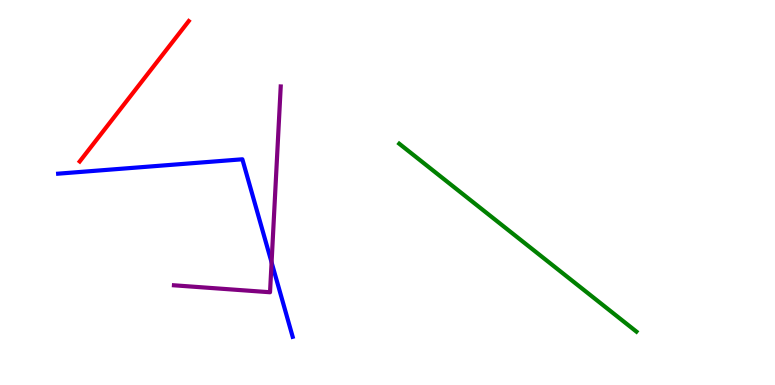[{'lines': ['blue', 'red'], 'intersections': []}, {'lines': ['green', 'red'], 'intersections': []}, {'lines': ['purple', 'red'], 'intersections': []}, {'lines': ['blue', 'green'], 'intersections': []}, {'lines': ['blue', 'purple'], 'intersections': [{'x': 3.5, 'y': 3.19}]}, {'lines': ['green', 'purple'], 'intersections': []}]